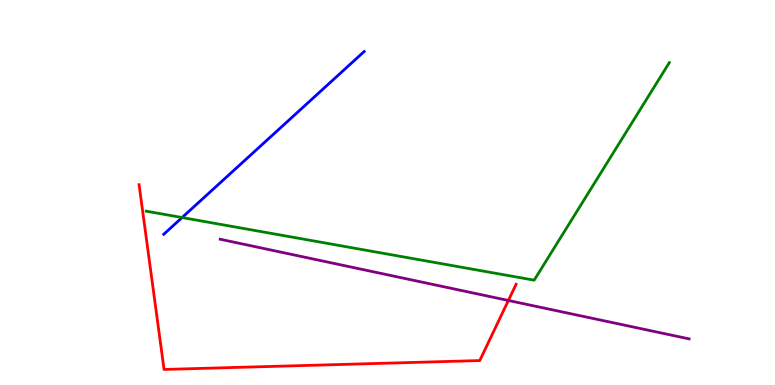[{'lines': ['blue', 'red'], 'intersections': []}, {'lines': ['green', 'red'], 'intersections': []}, {'lines': ['purple', 'red'], 'intersections': [{'x': 6.56, 'y': 2.2}]}, {'lines': ['blue', 'green'], 'intersections': [{'x': 2.35, 'y': 4.35}]}, {'lines': ['blue', 'purple'], 'intersections': []}, {'lines': ['green', 'purple'], 'intersections': []}]